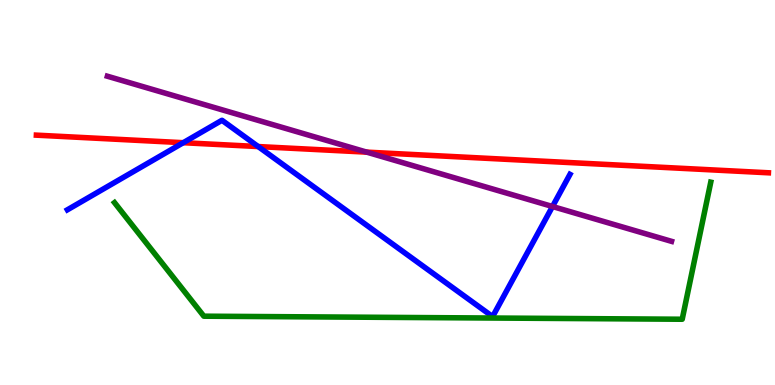[{'lines': ['blue', 'red'], 'intersections': [{'x': 2.36, 'y': 6.29}, {'x': 3.33, 'y': 6.19}]}, {'lines': ['green', 'red'], 'intersections': []}, {'lines': ['purple', 'red'], 'intersections': [{'x': 4.73, 'y': 6.05}]}, {'lines': ['blue', 'green'], 'intersections': []}, {'lines': ['blue', 'purple'], 'intersections': [{'x': 7.13, 'y': 4.64}]}, {'lines': ['green', 'purple'], 'intersections': []}]